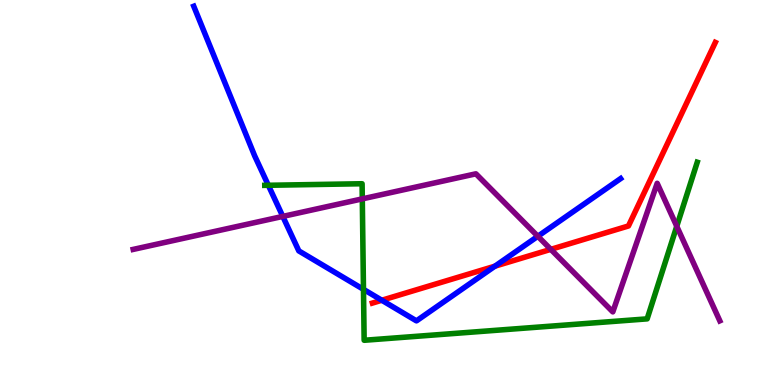[{'lines': ['blue', 'red'], 'intersections': [{'x': 4.93, 'y': 2.2}, {'x': 6.39, 'y': 3.09}]}, {'lines': ['green', 'red'], 'intersections': []}, {'lines': ['purple', 'red'], 'intersections': [{'x': 7.11, 'y': 3.52}]}, {'lines': ['blue', 'green'], 'intersections': [{'x': 3.46, 'y': 5.19}, {'x': 4.69, 'y': 2.48}]}, {'lines': ['blue', 'purple'], 'intersections': [{'x': 3.65, 'y': 4.38}, {'x': 6.94, 'y': 3.86}]}, {'lines': ['green', 'purple'], 'intersections': [{'x': 4.67, 'y': 4.83}, {'x': 8.73, 'y': 4.12}]}]